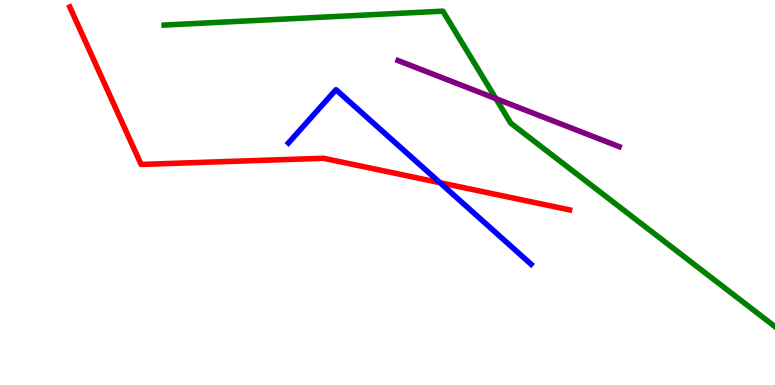[{'lines': ['blue', 'red'], 'intersections': [{'x': 5.68, 'y': 5.26}]}, {'lines': ['green', 'red'], 'intersections': []}, {'lines': ['purple', 'red'], 'intersections': []}, {'lines': ['blue', 'green'], 'intersections': []}, {'lines': ['blue', 'purple'], 'intersections': []}, {'lines': ['green', 'purple'], 'intersections': [{'x': 6.4, 'y': 7.44}]}]